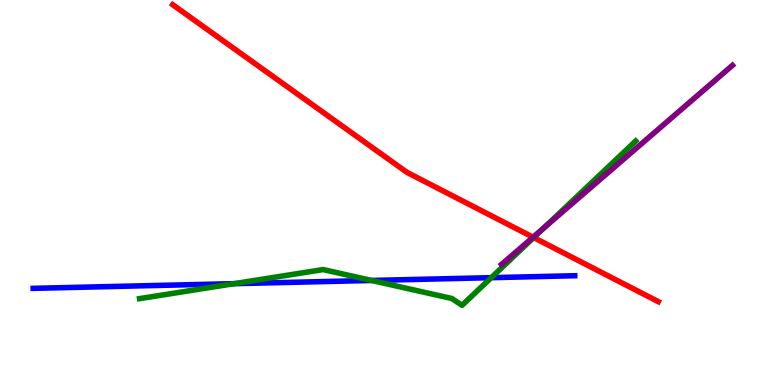[{'lines': ['blue', 'red'], 'intersections': []}, {'lines': ['green', 'red'], 'intersections': [{'x': 6.89, 'y': 3.83}]}, {'lines': ['purple', 'red'], 'intersections': [{'x': 6.88, 'y': 3.84}]}, {'lines': ['blue', 'green'], 'intersections': [{'x': 3.02, 'y': 2.63}, {'x': 4.8, 'y': 2.72}, {'x': 6.34, 'y': 2.79}]}, {'lines': ['blue', 'purple'], 'intersections': []}, {'lines': ['green', 'purple'], 'intersections': [{'x': 7.01, 'y': 4.07}]}]